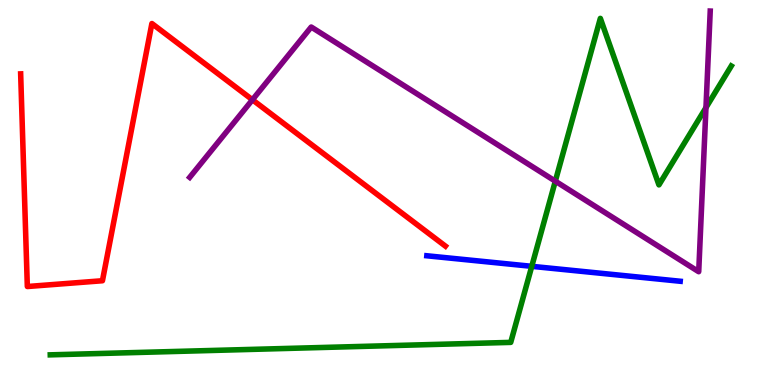[{'lines': ['blue', 'red'], 'intersections': []}, {'lines': ['green', 'red'], 'intersections': []}, {'lines': ['purple', 'red'], 'intersections': [{'x': 3.26, 'y': 7.41}]}, {'lines': ['blue', 'green'], 'intersections': [{'x': 6.86, 'y': 3.08}]}, {'lines': ['blue', 'purple'], 'intersections': []}, {'lines': ['green', 'purple'], 'intersections': [{'x': 7.17, 'y': 5.29}, {'x': 9.11, 'y': 7.2}]}]